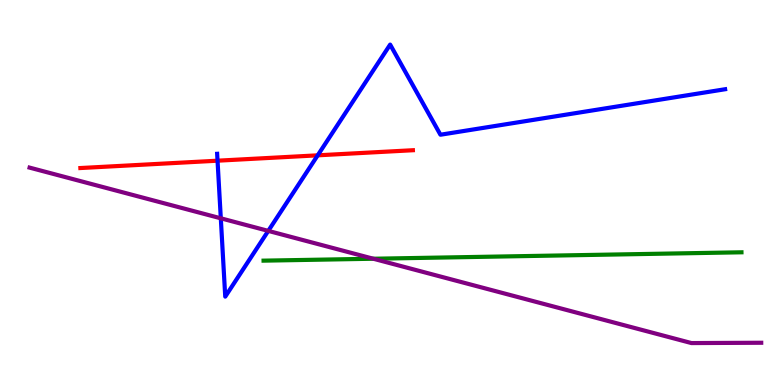[{'lines': ['blue', 'red'], 'intersections': [{'x': 2.81, 'y': 5.83}, {'x': 4.1, 'y': 5.97}]}, {'lines': ['green', 'red'], 'intersections': []}, {'lines': ['purple', 'red'], 'intersections': []}, {'lines': ['blue', 'green'], 'intersections': []}, {'lines': ['blue', 'purple'], 'intersections': [{'x': 2.85, 'y': 4.33}, {'x': 3.46, 'y': 4.0}]}, {'lines': ['green', 'purple'], 'intersections': [{'x': 4.82, 'y': 3.28}]}]